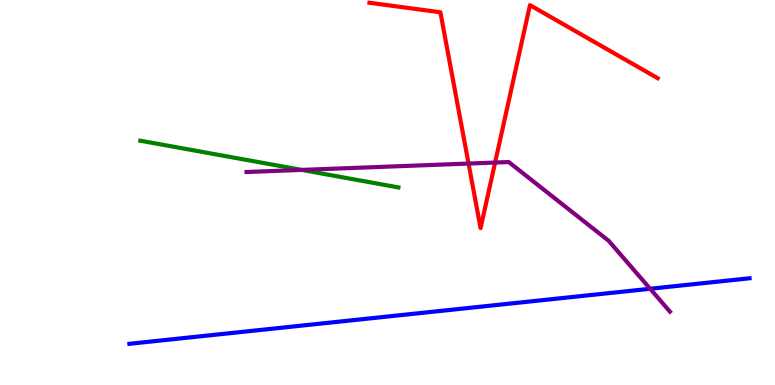[{'lines': ['blue', 'red'], 'intersections': []}, {'lines': ['green', 'red'], 'intersections': []}, {'lines': ['purple', 'red'], 'intersections': [{'x': 6.05, 'y': 5.75}, {'x': 6.39, 'y': 5.78}]}, {'lines': ['blue', 'green'], 'intersections': []}, {'lines': ['blue', 'purple'], 'intersections': [{'x': 8.39, 'y': 2.5}]}, {'lines': ['green', 'purple'], 'intersections': [{'x': 3.89, 'y': 5.59}]}]